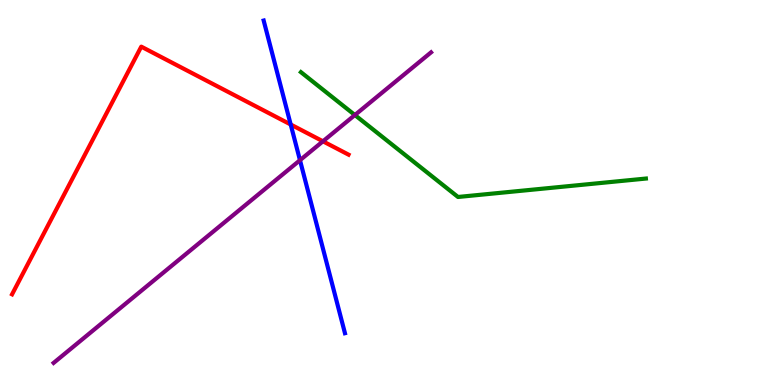[{'lines': ['blue', 'red'], 'intersections': [{'x': 3.75, 'y': 6.77}]}, {'lines': ['green', 'red'], 'intersections': []}, {'lines': ['purple', 'red'], 'intersections': [{'x': 4.17, 'y': 6.33}]}, {'lines': ['blue', 'green'], 'intersections': []}, {'lines': ['blue', 'purple'], 'intersections': [{'x': 3.87, 'y': 5.84}]}, {'lines': ['green', 'purple'], 'intersections': [{'x': 4.58, 'y': 7.01}]}]